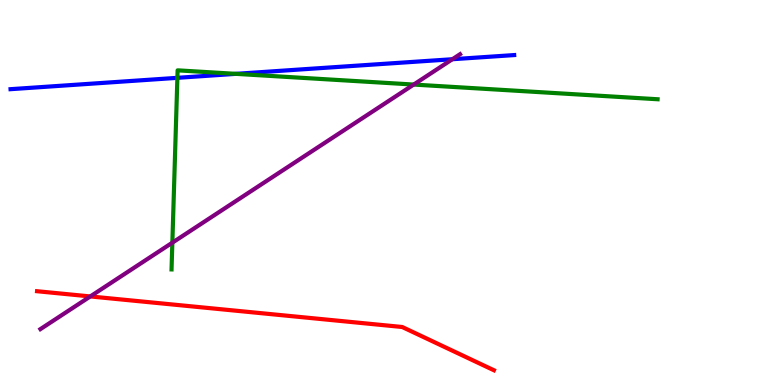[{'lines': ['blue', 'red'], 'intersections': []}, {'lines': ['green', 'red'], 'intersections': []}, {'lines': ['purple', 'red'], 'intersections': [{'x': 1.17, 'y': 2.3}]}, {'lines': ['blue', 'green'], 'intersections': [{'x': 2.29, 'y': 7.98}, {'x': 3.04, 'y': 8.08}]}, {'lines': ['blue', 'purple'], 'intersections': [{'x': 5.84, 'y': 8.46}]}, {'lines': ['green', 'purple'], 'intersections': [{'x': 2.22, 'y': 3.7}, {'x': 5.34, 'y': 7.8}]}]